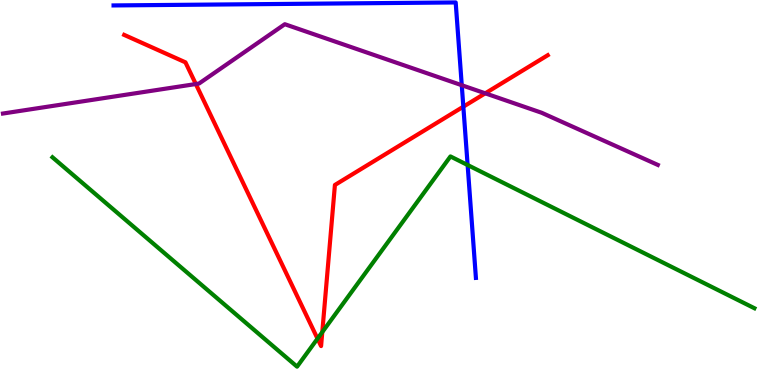[{'lines': ['blue', 'red'], 'intersections': [{'x': 5.98, 'y': 7.23}]}, {'lines': ['green', 'red'], 'intersections': [{'x': 4.1, 'y': 1.2}, {'x': 4.16, 'y': 1.37}]}, {'lines': ['purple', 'red'], 'intersections': [{'x': 2.53, 'y': 7.82}, {'x': 6.26, 'y': 7.58}]}, {'lines': ['blue', 'green'], 'intersections': [{'x': 6.03, 'y': 5.71}]}, {'lines': ['blue', 'purple'], 'intersections': [{'x': 5.96, 'y': 7.79}]}, {'lines': ['green', 'purple'], 'intersections': []}]